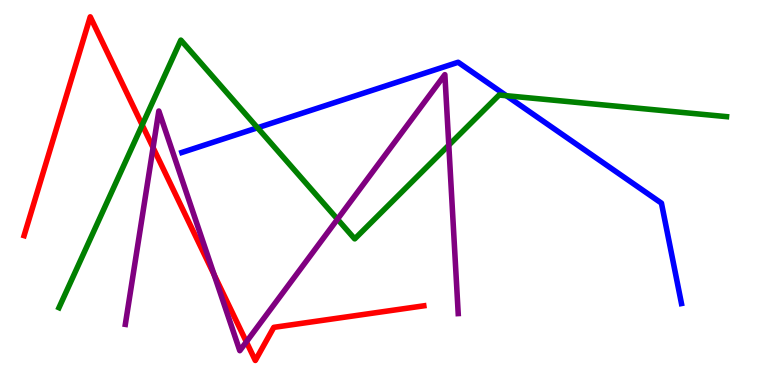[{'lines': ['blue', 'red'], 'intersections': []}, {'lines': ['green', 'red'], 'intersections': [{'x': 1.83, 'y': 6.75}]}, {'lines': ['purple', 'red'], 'intersections': [{'x': 1.98, 'y': 6.17}, {'x': 2.76, 'y': 2.86}, {'x': 3.18, 'y': 1.12}]}, {'lines': ['blue', 'green'], 'intersections': [{'x': 3.32, 'y': 6.68}, {'x': 6.53, 'y': 7.51}]}, {'lines': ['blue', 'purple'], 'intersections': []}, {'lines': ['green', 'purple'], 'intersections': [{'x': 4.35, 'y': 4.31}, {'x': 5.79, 'y': 6.23}]}]